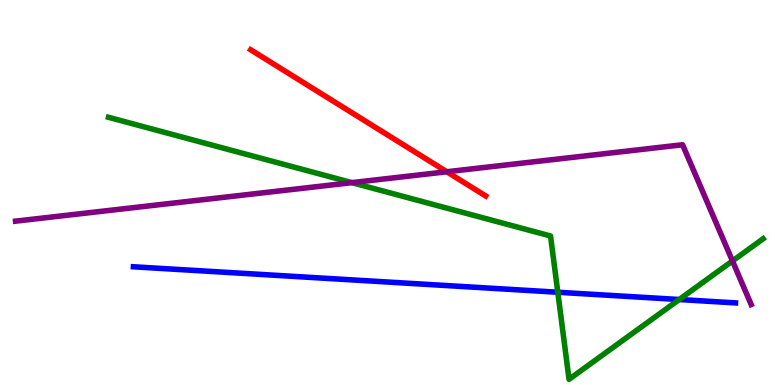[{'lines': ['blue', 'red'], 'intersections': []}, {'lines': ['green', 'red'], 'intersections': []}, {'lines': ['purple', 'red'], 'intersections': [{'x': 5.76, 'y': 5.54}]}, {'lines': ['blue', 'green'], 'intersections': [{'x': 7.2, 'y': 2.41}, {'x': 8.76, 'y': 2.22}]}, {'lines': ['blue', 'purple'], 'intersections': []}, {'lines': ['green', 'purple'], 'intersections': [{'x': 4.54, 'y': 5.26}, {'x': 9.45, 'y': 3.22}]}]